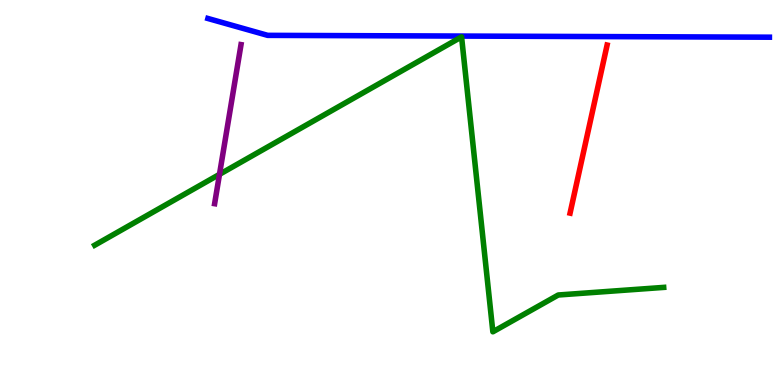[{'lines': ['blue', 'red'], 'intersections': []}, {'lines': ['green', 'red'], 'intersections': []}, {'lines': ['purple', 'red'], 'intersections': []}, {'lines': ['blue', 'green'], 'intersections': []}, {'lines': ['blue', 'purple'], 'intersections': []}, {'lines': ['green', 'purple'], 'intersections': [{'x': 2.83, 'y': 5.47}]}]